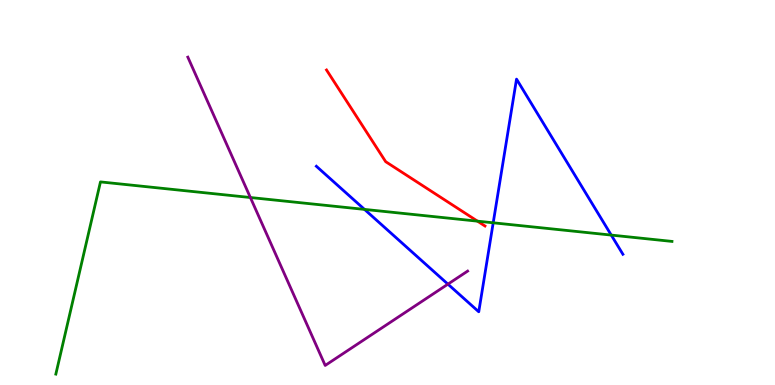[{'lines': ['blue', 'red'], 'intersections': []}, {'lines': ['green', 'red'], 'intersections': [{'x': 6.16, 'y': 4.26}]}, {'lines': ['purple', 'red'], 'intersections': []}, {'lines': ['blue', 'green'], 'intersections': [{'x': 4.7, 'y': 4.56}, {'x': 6.36, 'y': 4.21}, {'x': 7.89, 'y': 3.89}]}, {'lines': ['blue', 'purple'], 'intersections': [{'x': 5.78, 'y': 2.62}]}, {'lines': ['green', 'purple'], 'intersections': [{'x': 3.23, 'y': 4.87}]}]